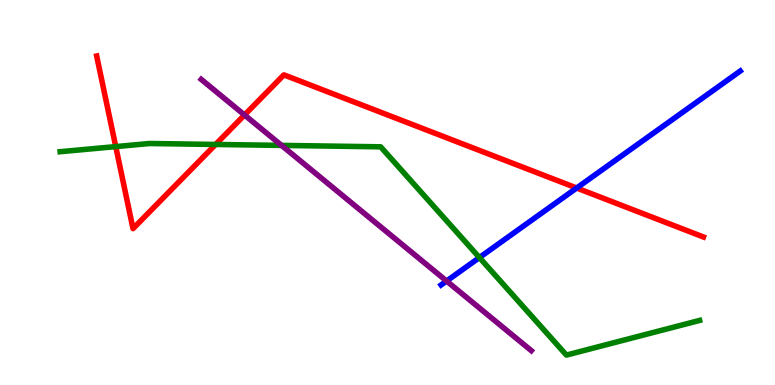[{'lines': ['blue', 'red'], 'intersections': [{'x': 7.44, 'y': 5.12}]}, {'lines': ['green', 'red'], 'intersections': [{'x': 1.49, 'y': 6.19}, {'x': 2.78, 'y': 6.25}]}, {'lines': ['purple', 'red'], 'intersections': [{'x': 3.16, 'y': 7.01}]}, {'lines': ['blue', 'green'], 'intersections': [{'x': 6.19, 'y': 3.31}]}, {'lines': ['blue', 'purple'], 'intersections': [{'x': 5.76, 'y': 2.7}]}, {'lines': ['green', 'purple'], 'intersections': [{'x': 3.63, 'y': 6.22}]}]